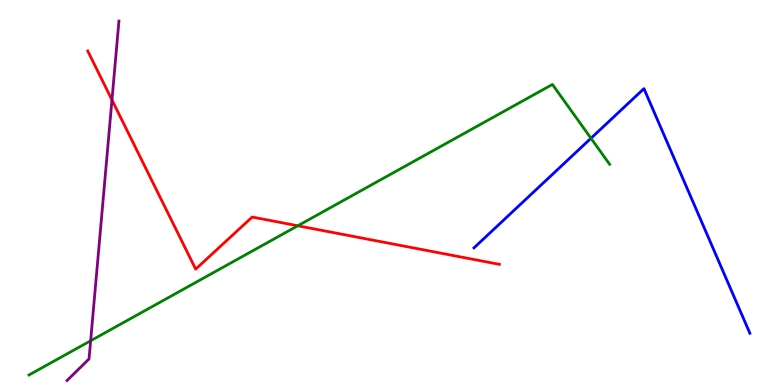[{'lines': ['blue', 'red'], 'intersections': []}, {'lines': ['green', 'red'], 'intersections': [{'x': 3.84, 'y': 4.14}]}, {'lines': ['purple', 'red'], 'intersections': [{'x': 1.44, 'y': 7.4}]}, {'lines': ['blue', 'green'], 'intersections': [{'x': 7.63, 'y': 6.41}]}, {'lines': ['blue', 'purple'], 'intersections': []}, {'lines': ['green', 'purple'], 'intersections': [{'x': 1.17, 'y': 1.15}]}]